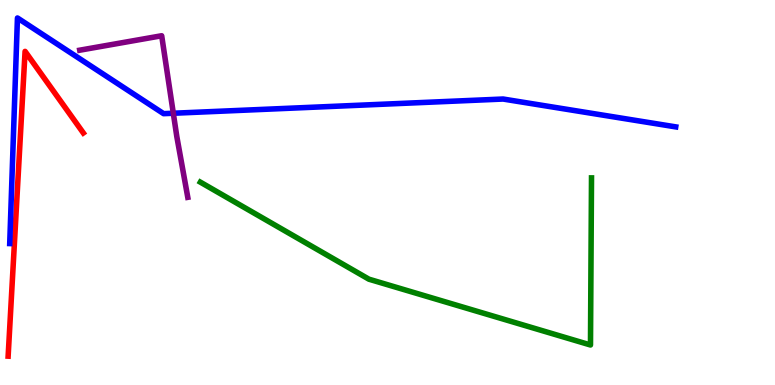[{'lines': ['blue', 'red'], 'intersections': []}, {'lines': ['green', 'red'], 'intersections': []}, {'lines': ['purple', 'red'], 'intersections': []}, {'lines': ['blue', 'green'], 'intersections': []}, {'lines': ['blue', 'purple'], 'intersections': [{'x': 2.24, 'y': 7.06}]}, {'lines': ['green', 'purple'], 'intersections': []}]